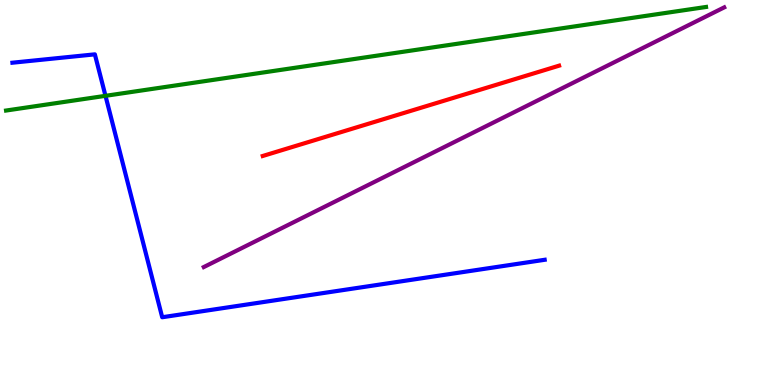[{'lines': ['blue', 'red'], 'intersections': []}, {'lines': ['green', 'red'], 'intersections': []}, {'lines': ['purple', 'red'], 'intersections': []}, {'lines': ['blue', 'green'], 'intersections': [{'x': 1.36, 'y': 7.51}]}, {'lines': ['blue', 'purple'], 'intersections': []}, {'lines': ['green', 'purple'], 'intersections': []}]